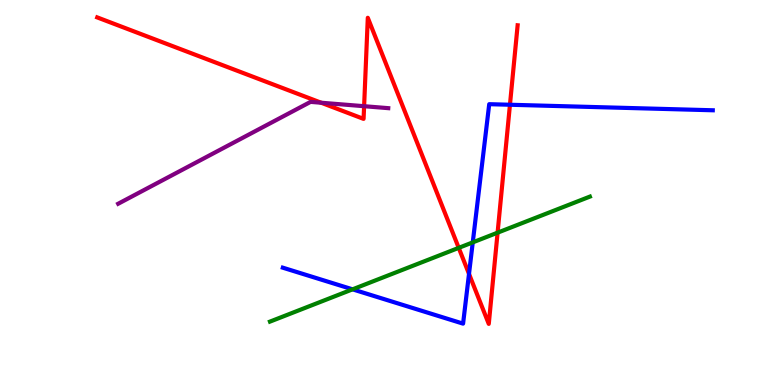[{'lines': ['blue', 'red'], 'intersections': [{'x': 6.05, 'y': 2.89}, {'x': 6.58, 'y': 7.28}]}, {'lines': ['green', 'red'], 'intersections': [{'x': 5.92, 'y': 3.56}, {'x': 6.42, 'y': 3.96}]}, {'lines': ['purple', 'red'], 'intersections': [{'x': 4.14, 'y': 7.33}, {'x': 4.7, 'y': 7.24}]}, {'lines': ['blue', 'green'], 'intersections': [{'x': 4.55, 'y': 2.48}, {'x': 6.1, 'y': 3.7}]}, {'lines': ['blue', 'purple'], 'intersections': []}, {'lines': ['green', 'purple'], 'intersections': []}]